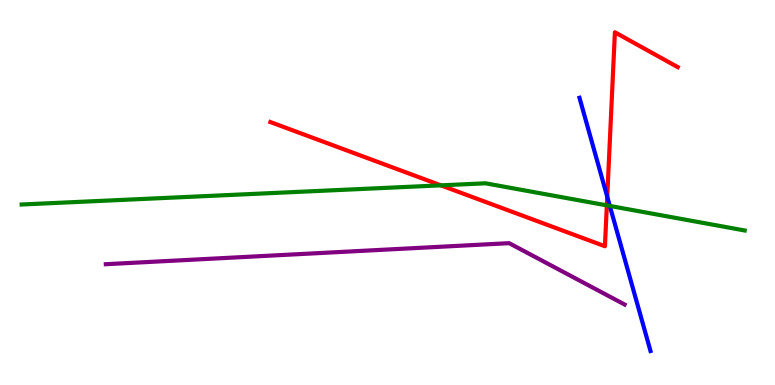[{'lines': ['blue', 'red'], 'intersections': [{'x': 7.84, 'y': 4.89}]}, {'lines': ['green', 'red'], 'intersections': [{'x': 5.69, 'y': 5.19}, {'x': 7.83, 'y': 4.67}]}, {'lines': ['purple', 'red'], 'intersections': []}, {'lines': ['blue', 'green'], 'intersections': [{'x': 7.87, 'y': 4.65}]}, {'lines': ['blue', 'purple'], 'intersections': []}, {'lines': ['green', 'purple'], 'intersections': []}]